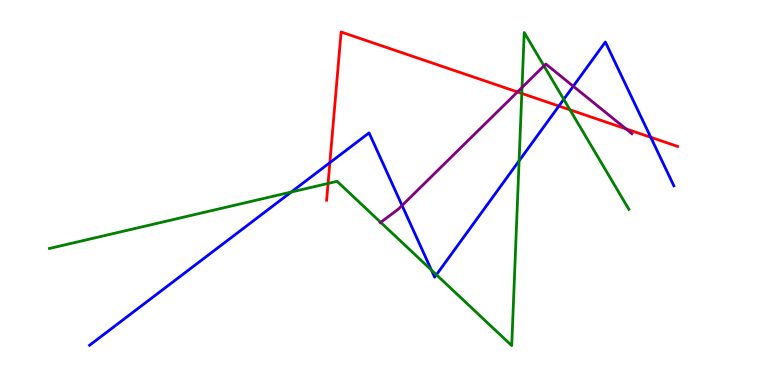[{'lines': ['blue', 'red'], 'intersections': [{'x': 4.26, 'y': 5.77}, {'x': 7.21, 'y': 7.25}, {'x': 8.4, 'y': 6.43}]}, {'lines': ['green', 'red'], 'intersections': [{'x': 4.23, 'y': 5.24}, {'x': 6.73, 'y': 7.57}, {'x': 7.35, 'y': 7.15}]}, {'lines': ['purple', 'red'], 'intersections': [{'x': 6.68, 'y': 7.61}, {'x': 8.08, 'y': 6.65}]}, {'lines': ['blue', 'green'], 'intersections': [{'x': 3.76, 'y': 5.01}, {'x': 5.57, 'y': 2.98}, {'x': 5.63, 'y': 2.86}, {'x': 6.7, 'y': 5.82}, {'x': 7.27, 'y': 7.42}]}, {'lines': ['blue', 'purple'], 'intersections': [{'x': 5.19, 'y': 4.66}, {'x': 7.4, 'y': 7.76}]}, {'lines': ['green', 'purple'], 'intersections': [{'x': 4.91, 'y': 4.22}, {'x': 6.74, 'y': 7.73}, {'x': 7.02, 'y': 8.29}]}]